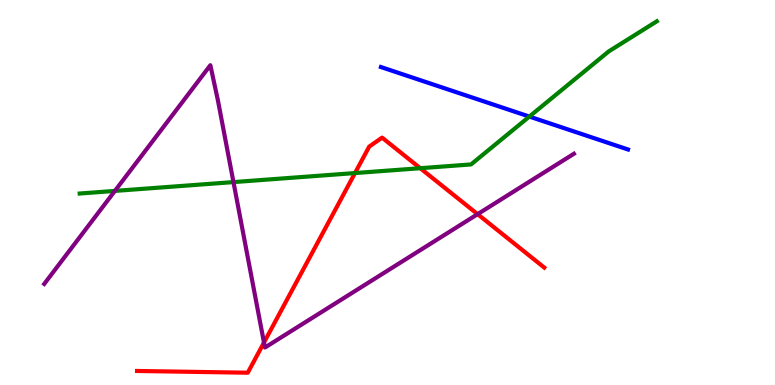[{'lines': ['blue', 'red'], 'intersections': []}, {'lines': ['green', 'red'], 'intersections': [{'x': 4.58, 'y': 5.51}, {'x': 5.42, 'y': 5.63}]}, {'lines': ['purple', 'red'], 'intersections': [{'x': 3.41, 'y': 1.1}, {'x': 6.16, 'y': 4.44}]}, {'lines': ['blue', 'green'], 'intersections': [{'x': 6.83, 'y': 6.97}]}, {'lines': ['blue', 'purple'], 'intersections': []}, {'lines': ['green', 'purple'], 'intersections': [{'x': 1.48, 'y': 5.04}, {'x': 3.01, 'y': 5.27}]}]